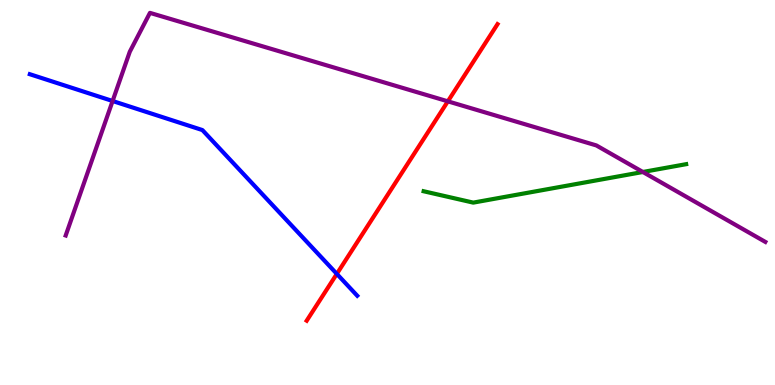[{'lines': ['blue', 'red'], 'intersections': [{'x': 4.35, 'y': 2.89}]}, {'lines': ['green', 'red'], 'intersections': []}, {'lines': ['purple', 'red'], 'intersections': [{'x': 5.78, 'y': 7.37}]}, {'lines': ['blue', 'green'], 'intersections': []}, {'lines': ['blue', 'purple'], 'intersections': [{'x': 1.45, 'y': 7.38}]}, {'lines': ['green', 'purple'], 'intersections': [{'x': 8.3, 'y': 5.53}]}]